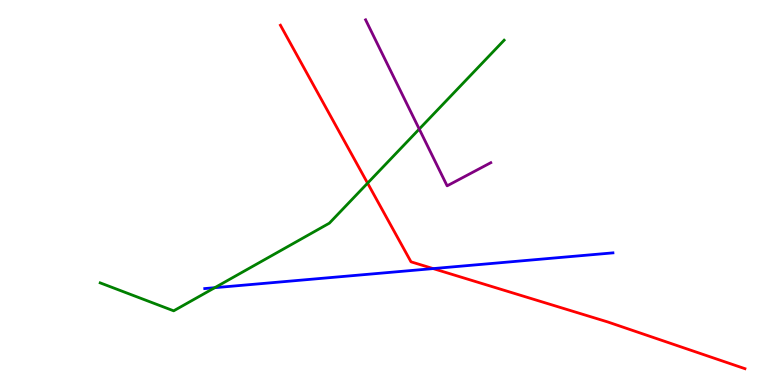[{'lines': ['blue', 'red'], 'intersections': [{'x': 5.59, 'y': 3.02}]}, {'lines': ['green', 'red'], 'intersections': [{'x': 4.74, 'y': 5.24}]}, {'lines': ['purple', 'red'], 'intersections': []}, {'lines': ['blue', 'green'], 'intersections': [{'x': 2.77, 'y': 2.53}]}, {'lines': ['blue', 'purple'], 'intersections': []}, {'lines': ['green', 'purple'], 'intersections': [{'x': 5.41, 'y': 6.65}]}]